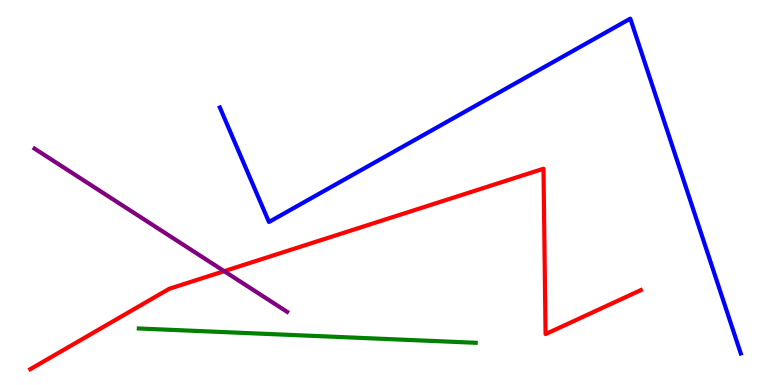[{'lines': ['blue', 'red'], 'intersections': []}, {'lines': ['green', 'red'], 'intersections': []}, {'lines': ['purple', 'red'], 'intersections': [{'x': 2.89, 'y': 2.96}]}, {'lines': ['blue', 'green'], 'intersections': []}, {'lines': ['blue', 'purple'], 'intersections': []}, {'lines': ['green', 'purple'], 'intersections': []}]